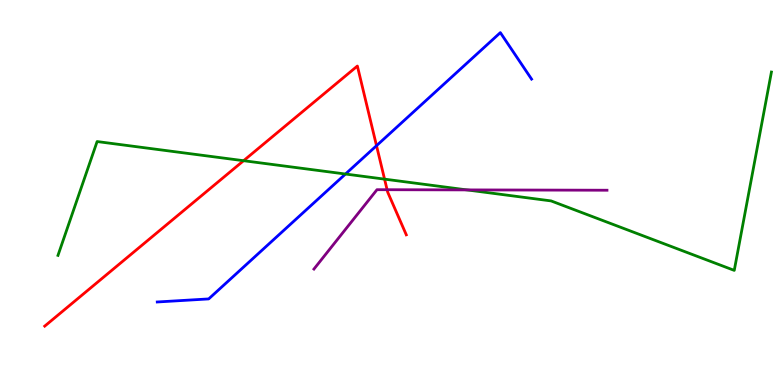[{'lines': ['blue', 'red'], 'intersections': [{'x': 4.86, 'y': 6.22}]}, {'lines': ['green', 'red'], 'intersections': [{'x': 3.14, 'y': 5.83}, {'x': 4.96, 'y': 5.35}]}, {'lines': ['purple', 'red'], 'intersections': [{'x': 4.99, 'y': 5.07}]}, {'lines': ['blue', 'green'], 'intersections': [{'x': 4.46, 'y': 5.48}]}, {'lines': ['blue', 'purple'], 'intersections': []}, {'lines': ['green', 'purple'], 'intersections': [{'x': 6.02, 'y': 5.07}]}]